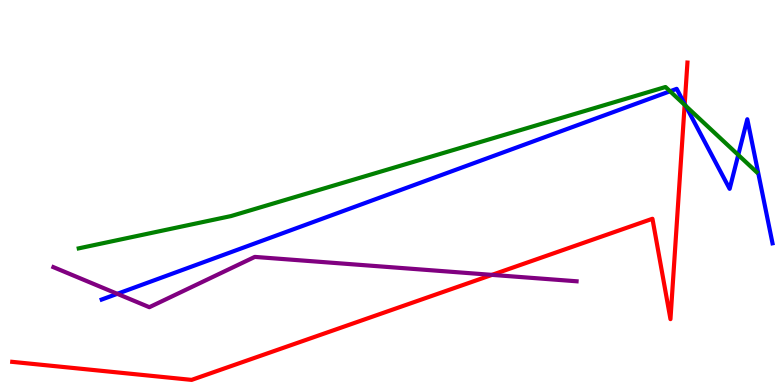[{'lines': ['blue', 'red'], 'intersections': [{'x': 8.83, 'y': 7.3}]}, {'lines': ['green', 'red'], 'intersections': [{'x': 8.83, 'y': 7.28}]}, {'lines': ['purple', 'red'], 'intersections': [{'x': 6.35, 'y': 2.86}]}, {'lines': ['blue', 'green'], 'intersections': [{'x': 8.65, 'y': 7.63}, {'x': 8.85, 'y': 7.25}, {'x': 9.53, 'y': 5.98}]}, {'lines': ['blue', 'purple'], 'intersections': [{'x': 1.51, 'y': 2.37}]}, {'lines': ['green', 'purple'], 'intersections': []}]